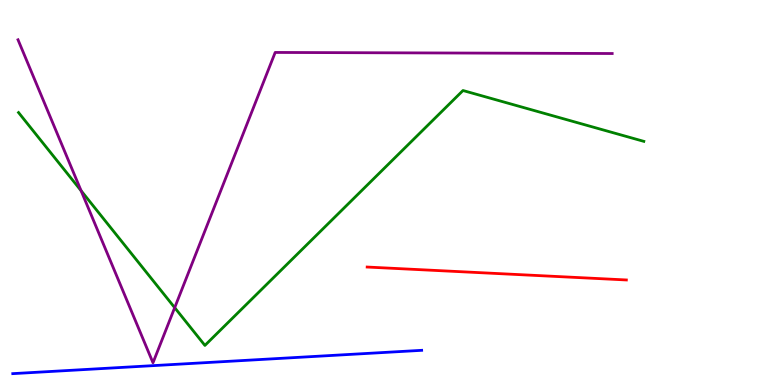[{'lines': ['blue', 'red'], 'intersections': []}, {'lines': ['green', 'red'], 'intersections': []}, {'lines': ['purple', 'red'], 'intersections': []}, {'lines': ['blue', 'green'], 'intersections': []}, {'lines': ['blue', 'purple'], 'intersections': []}, {'lines': ['green', 'purple'], 'intersections': [{'x': 1.05, 'y': 5.05}, {'x': 2.25, 'y': 2.01}]}]